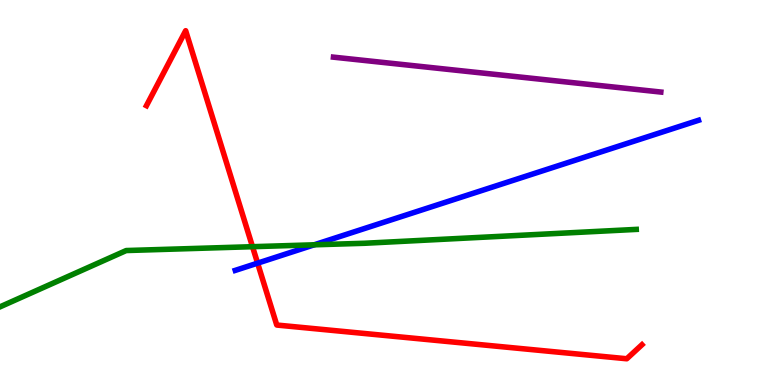[{'lines': ['blue', 'red'], 'intersections': [{'x': 3.32, 'y': 3.17}]}, {'lines': ['green', 'red'], 'intersections': [{'x': 3.26, 'y': 3.59}]}, {'lines': ['purple', 'red'], 'intersections': []}, {'lines': ['blue', 'green'], 'intersections': [{'x': 4.05, 'y': 3.64}]}, {'lines': ['blue', 'purple'], 'intersections': []}, {'lines': ['green', 'purple'], 'intersections': []}]